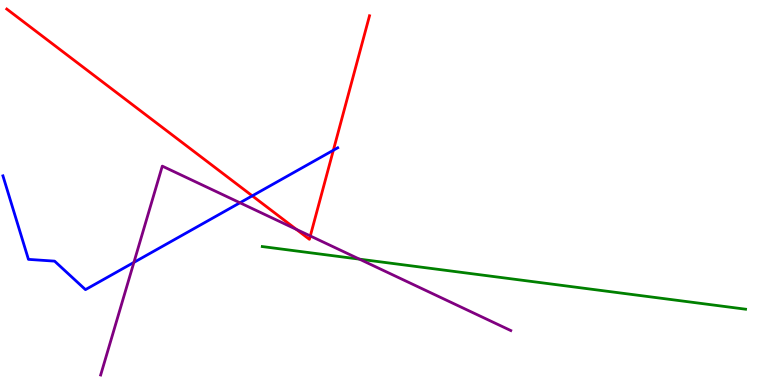[{'lines': ['blue', 'red'], 'intersections': [{'x': 3.26, 'y': 4.91}, {'x': 4.3, 'y': 6.1}]}, {'lines': ['green', 'red'], 'intersections': []}, {'lines': ['purple', 'red'], 'intersections': [{'x': 3.82, 'y': 4.04}, {'x': 4.0, 'y': 3.87}]}, {'lines': ['blue', 'green'], 'intersections': []}, {'lines': ['blue', 'purple'], 'intersections': [{'x': 1.73, 'y': 3.18}, {'x': 3.1, 'y': 4.73}]}, {'lines': ['green', 'purple'], 'intersections': [{'x': 4.64, 'y': 3.27}]}]